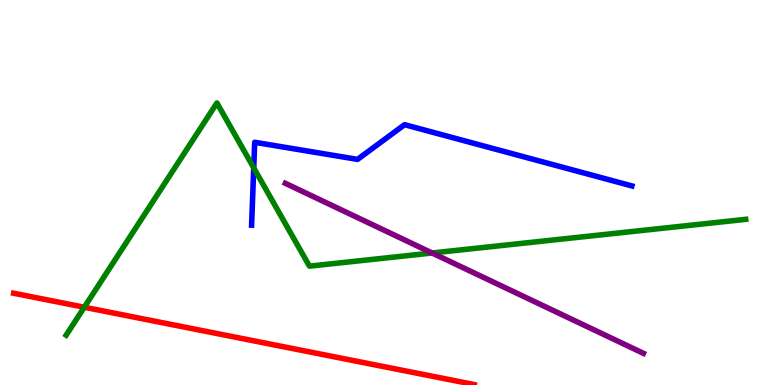[{'lines': ['blue', 'red'], 'intersections': []}, {'lines': ['green', 'red'], 'intersections': [{'x': 1.09, 'y': 2.02}]}, {'lines': ['purple', 'red'], 'intersections': []}, {'lines': ['blue', 'green'], 'intersections': [{'x': 3.27, 'y': 5.64}]}, {'lines': ['blue', 'purple'], 'intersections': []}, {'lines': ['green', 'purple'], 'intersections': [{'x': 5.58, 'y': 3.43}]}]